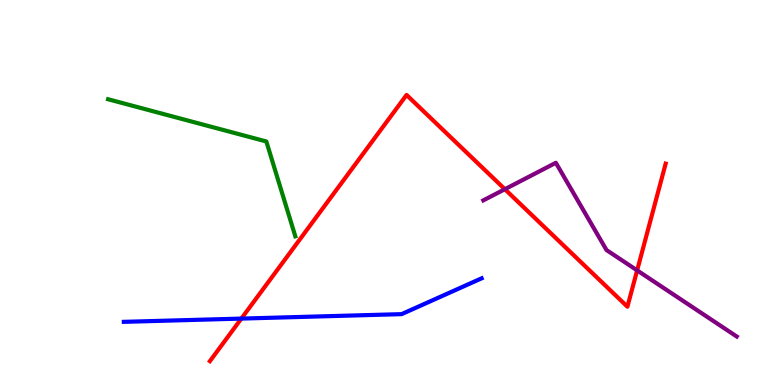[{'lines': ['blue', 'red'], 'intersections': [{'x': 3.11, 'y': 1.72}]}, {'lines': ['green', 'red'], 'intersections': []}, {'lines': ['purple', 'red'], 'intersections': [{'x': 6.51, 'y': 5.09}, {'x': 8.22, 'y': 2.98}]}, {'lines': ['blue', 'green'], 'intersections': []}, {'lines': ['blue', 'purple'], 'intersections': []}, {'lines': ['green', 'purple'], 'intersections': []}]